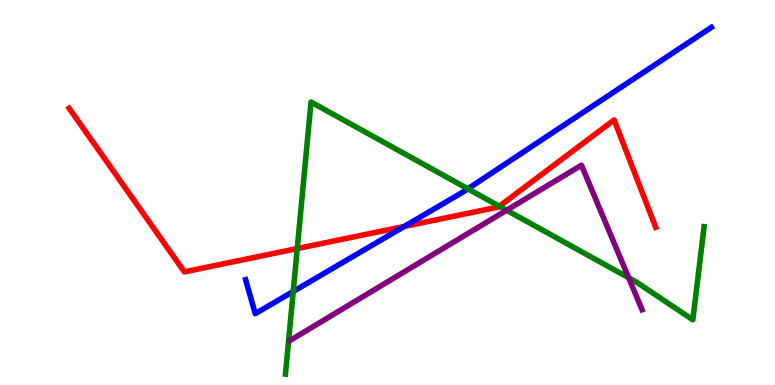[{'lines': ['blue', 'red'], 'intersections': [{'x': 5.22, 'y': 4.12}]}, {'lines': ['green', 'red'], 'intersections': [{'x': 3.84, 'y': 3.54}, {'x': 6.44, 'y': 4.64}]}, {'lines': ['purple', 'red'], 'intersections': []}, {'lines': ['blue', 'green'], 'intersections': [{'x': 3.78, 'y': 2.43}, {'x': 6.04, 'y': 5.1}]}, {'lines': ['blue', 'purple'], 'intersections': []}, {'lines': ['green', 'purple'], 'intersections': [{'x': 6.54, 'y': 4.54}, {'x': 8.11, 'y': 2.79}]}]